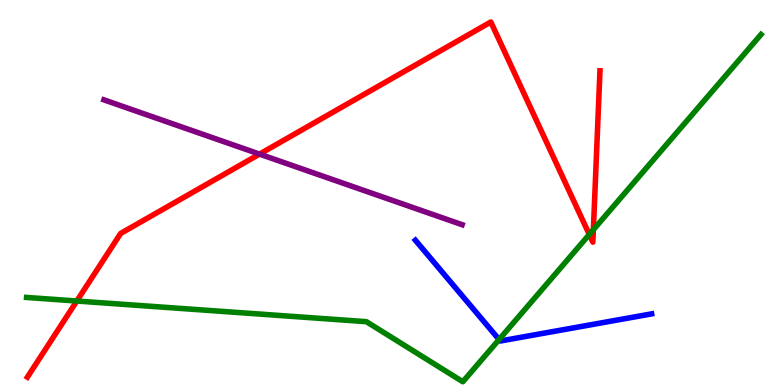[{'lines': ['blue', 'red'], 'intersections': []}, {'lines': ['green', 'red'], 'intersections': [{'x': 0.991, 'y': 2.18}, {'x': 7.6, 'y': 3.91}, {'x': 7.66, 'y': 4.03}]}, {'lines': ['purple', 'red'], 'intersections': [{'x': 3.35, 'y': 6.0}]}, {'lines': ['blue', 'green'], 'intersections': [{'x': 6.44, 'y': 1.18}]}, {'lines': ['blue', 'purple'], 'intersections': []}, {'lines': ['green', 'purple'], 'intersections': []}]